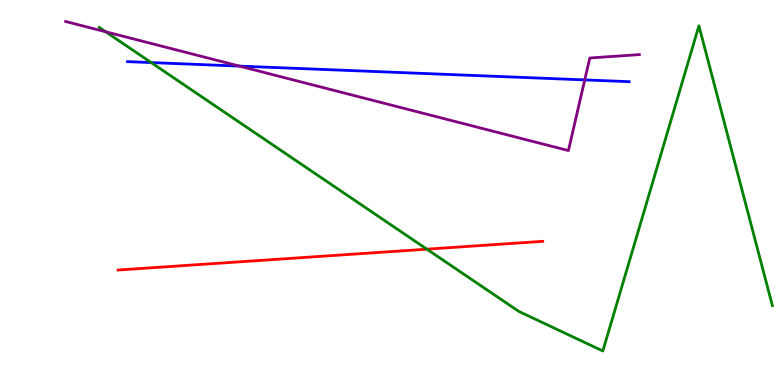[{'lines': ['blue', 'red'], 'intersections': []}, {'lines': ['green', 'red'], 'intersections': [{'x': 5.51, 'y': 3.53}]}, {'lines': ['purple', 'red'], 'intersections': []}, {'lines': ['blue', 'green'], 'intersections': [{'x': 1.95, 'y': 8.37}]}, {'lines': ['blue', 'purple'], 'intersections': [{'x': 3.09, 'y': 8.28}, {'x': 7.54, 'y': 7.92}]}, {'lines': ['green', 'purple'], 'intersections': [{'x': 1.36, 'y': 9.17}]}]